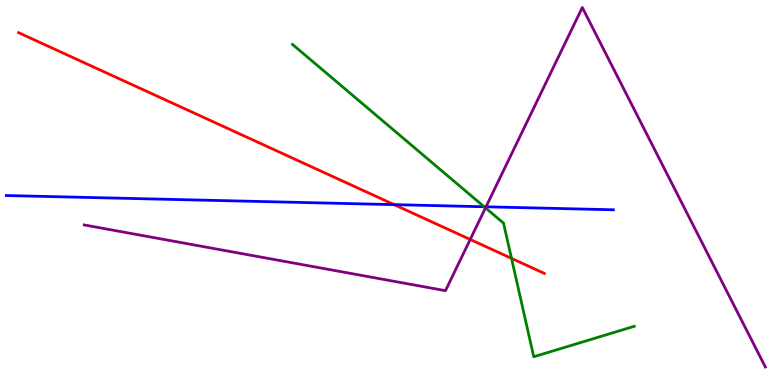[{'lines': ['blue', 'red'], 'intersections': [{'x': 5.09, 'y': 4.68}]}, {'lines': ['green', 'red'], 'intersections': [{'x': 6.6, 'y': 3.29}]}, {'lines': ['purple', 'red'], 'intersections': [{'x': 6.07, 'y': 3.78}]}, {'lines': ['blue', 'green'], 'intersections': [{'x': 6.25, 'y': 4.63}]}, {'lines': ['blue', 'purple'], 'intersections': [{'x': 6.27, 'y': 4.63}]}, {'lines': ['green', 'purple'], 'intersections': [{'x': 6.26, 'y': 4.6}]}]